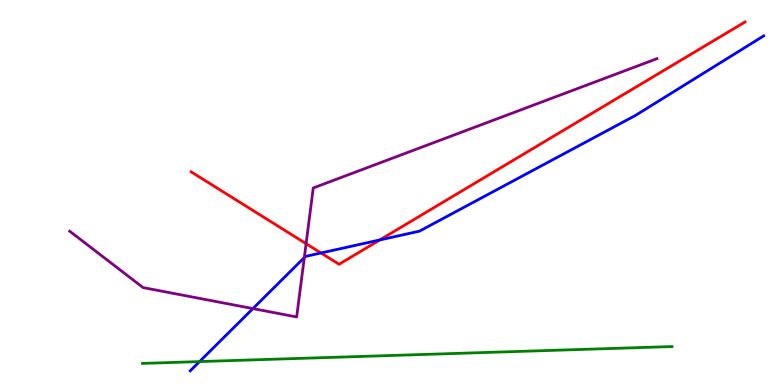[{'lines': ['blue', 'red'], 'intersections': [{'x': 4.14, 'y': 3.43}, {'x': 4.9, 'y': 3.77}]}, {'lines': ['green', 'red'], 'intersections': []}, {'lines': ['purple', 'red'], 'intersections': [{'x': 3.95, 'y': 3.67}]}, {'lines': ['blue', 'green'], 'intersections': [{'x': 2.57, 'y': 0.608}]}, {'lines': ['blue', 'purple'], 'intersections': [{'x': 3.26, 'y': 1.98}, {'x': 3.93, 'y': 3.31}]}, {'lines': ['green', 'purple'], 'intersections': []}]